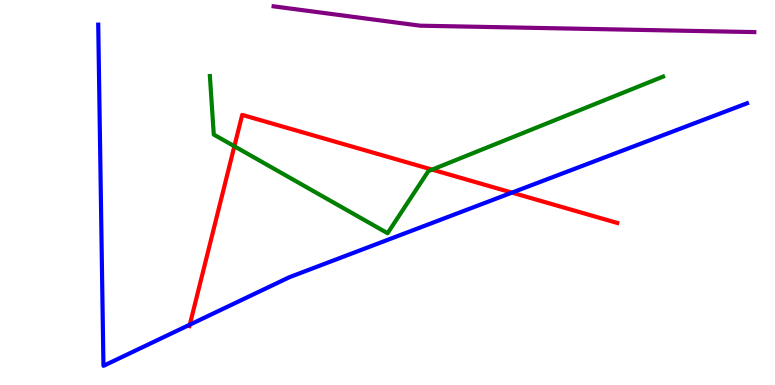[{'lines': ['blue', 'red'], 'intersections': [{'x': 2.45, 'y': 1.57}, {'x': 6.61, 'y': 5.0}]}, {'lines': ['green', 'red'], 'intersections': [{'x': 3.02, 'y': 6.2}, {'x': 5.58, 'y': 5.59}]}, {'lines': ['purple', 'red'], 'intersections': []}, {'lines': ['blue', 'green'], 'intersections': []}, {'lines': ['blue', 'purple'], 'intersections': []}, {'lines': ['green', 'purple'], 'intersections': []}]